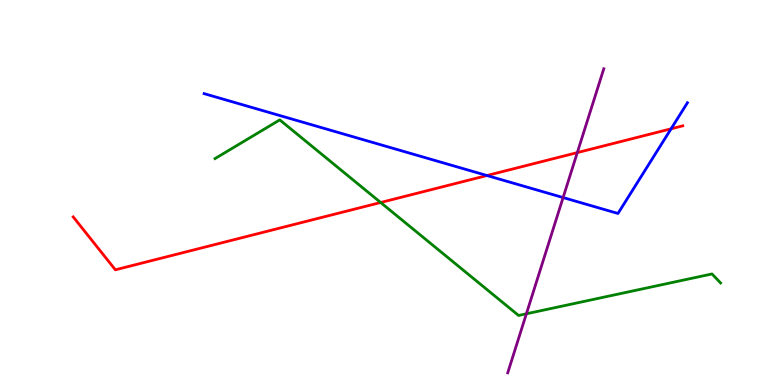[{'lines': ['blue', 'red'], 'intersections': [{'x': 6.28, 'y': 5.44}, {'x': 8.66, 'y': 6.65}]}, {'lines': ['green', 'red'], 'intersections': [{'x': 4.91, 'y': 4.74}]}, {'lines': ['purple', 'red'], 'intersections': [{'x': 7.45, 'y': 6.04}]}, {'lines': ['blue', 'green'], 'intersections': []}, {'lines': ['blue', 'purple'], 'intersections': [{'x': 7.27, 'y': 4.87}]}, {'lines': ['green', 'purple'], 'intersections': [{'x': 6.79, 'y': 1.85}]}]